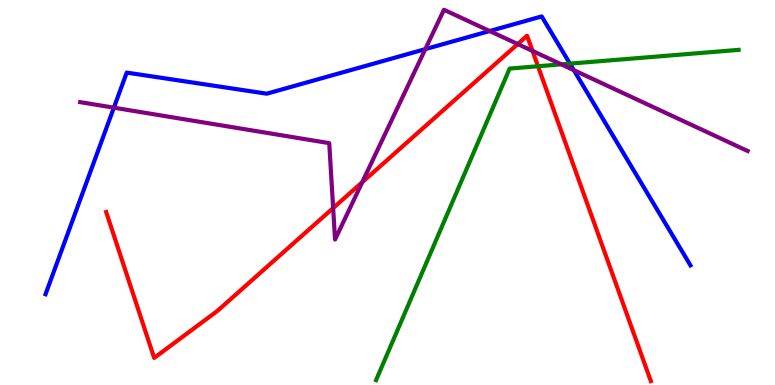[{'lines': ['blue', 'red'], 'intersections': []}, {'lines': ['green', 'red'], 'intersections': [{'x': 6.94, 'y': 8.28}]}, {'lines': ['purple', 'red'], 'intersections': [{'x': 4.3, 'y': 4.6}, {'x': 4.67, 'y': 5.27}, {'x': 6.68, 'y': 8.86}, {'x': 6.87, 'y': 8.68}]}, {'lines': ['blue', 'green'], 'intersections': [{'x': 7.35, 'y': 8.35}]}, {'lines': ['blue', 'purple'], 'intersections': [{'x': 1.47, 'y': 7.2}, {'x': 5.49, 'y': 8.72}, {'x': 6.32, 'y': 9.19}, {'x': 7.4, 'y': 8.18}]}, {'lines': ['green', 'purple'], 'intersections': [{'x': 7.24, 'y': 8.33}]}]